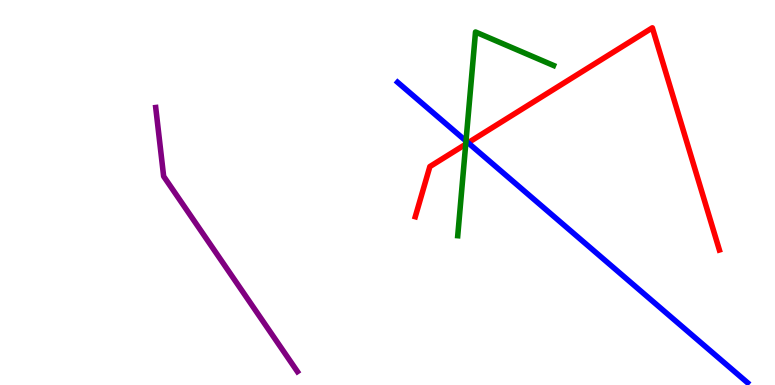[{'lines': ['blue', 'red'], 'intersections': [{'x': 6.04, 'y': 6.29}]}, {'lines': ['green', 'red'], 'intersections': [{'x': 6.01, 'y': 6.25}]}, {'lines': ['purple', 'red'], 'intersections': []}, {'lines': ['blue', 'green'], 'intersections': [{'x': 6.01, 'y': 6.34}]}, {'lines': ['blue', 'purple'], 'intersections': []}, {'lines': ['green', 'purple'], 'intersections': []}]